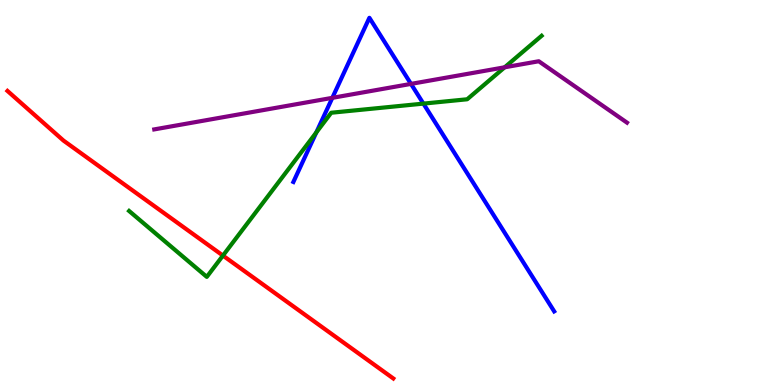[{'lines': ['blue', 'red'], 'intersections': []}, {'lines': ['green', 'red'], 'intersections': [{'x': 2.88, 'y': 3.36}]}, {'lines': ['purple', 'red'], 'intersections': []}, {'lines': ['blue', 'green'], 'intersections': [{'x': 4.08, 'y': 6.56}, {'x': 5.46, 'y': 7.31}]}, {'lines': ['blue', 'purple'], 'intersections': [{'x': 4.29, 'y': 7.46}, {'x': 5.3, 'y': 7.82}]}, {'lines': ['green', 'purple'], 'intersections': [{'x': 6.51, 'y': 8.25}]}]